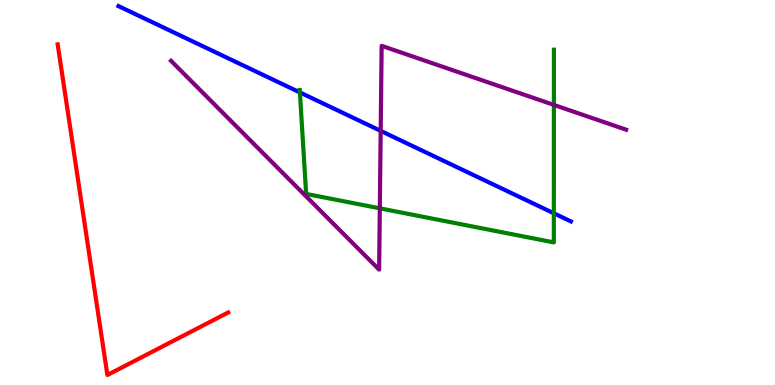[{'lines': ['blue', 'red'], 'intersections': []}, {'lines': ['green', 'red'], 'intersections': []}, {'lines': ['purple', 'red'], 'intersections': []}, {'lines': ['blue', 'green'], 'intersections': [{'x': 3.87, 'y': 7.6}, {'x': 7.15, 'y': 4.46}]}, {'lines': ['blue', 'purple'], 'intersections': [{'x': 4.91, 'y': 6.6}]}, {'lines': ['green', 'purple'], 'intersections': [{'x': 4.9, 'y': 4.59}, {'x': 7.15, 'y': 7.27}]}]